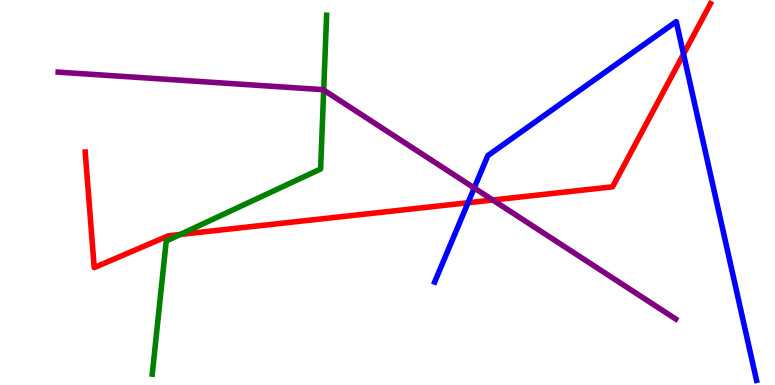[{'lines': ['blue', 'red'], 'intersections': [{'x': 6.04, 'y': 4.73}, {'x': 8.82, 'y': 8.59}]}, {'lines': ['green', 'red'], 'intersections': [{'x': 2.33, 'y': 3.91}]}, {'lines': ['purple', 'red'], 'intersections': [{'x': 6.36, 'y': 4.8}]}, {'lines': ['blue', 'green'], 'intersections': []}, {'lines': ['blue', 'purple'], 'intersections': [{'x': 6.12, 'y': 5.12}]}, {'lines': ['green', 'purple'], 'intersections': [{'x': 4.18, 'y': 7.66}]}]